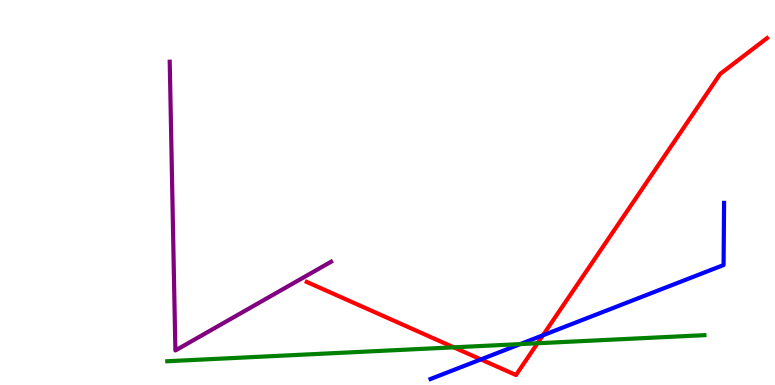[{'lines': ['blue', 'red'], 'intersections': [{'x': 6.21, 'y': 0.665}, {'x': 7.01, 'y': 1.29}]}, {'lines': ['green', 'red'], 'intersections': [{'x': 5.85, 'y': 0.978}, {'x': 6.94, 'y': 1.08}]}, {'lines': ['purple', 'red'], 'intersections': []}, {'lines': ['blue', 'green'], 'intersections': [{'x': 6.71, 'y': 1.06}]}, {'lines': ['blue', 'purple'], 'intersections': []}, {'lines': ['green', 'purple'], 'intersections': []}]